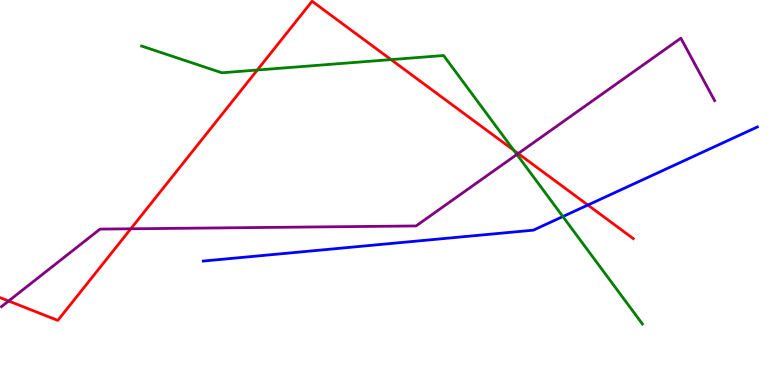[{'lines': ['blue', 'red'], 'intersections': [{'x': 7.59, 'y': 4.67}]}, {'lines': ['green', 'red'], 'intersections': [{'x': 3.32, 'y': 8.18}, {'x': 5.05, 'y': 8.45}, {'x': 6.63, 'y': 6.1}]}, {'lines': ['purple', 'red'], 'intersections': [{'x': 0.111, 'y': 2.18}, {'x': 1.69, 'y': 4.06}, {'x': 6.69, 'y': 6.01}]}, {'lines': ['blue', 'green'], 'intersections': [{'x': 7.26, 'y': 4.38}]}, {'lines': ['blue', 'purple'], 'intersections': []}, {'lines': ['green', 'purple'], 'intersections': [{'x': 6.67, 'y': 5.99}]}]